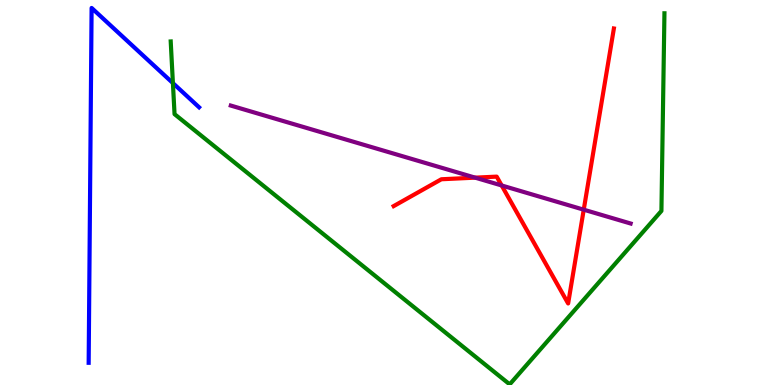[{'lines': ['blue', 'red'], 'intersections': []}, {'lines': ['green', 'red'], 'intersections': []}, {'lines': ['purple', 'red'], 'intersections': [{'x': 6.13, 'y': 5.39}, {'x': 6.47, 'y': 5.18}, {'x': 7.53, 'y': 4.55}]}, {'lines': ['blue', 'green'], 'intersections': [{'x': 2.23, 'y': 7.84}]}, {'lines': ['blue', 'purple'], 'intersections': []}, {'lines': ['green', 'purple'], 'intersections': []}]